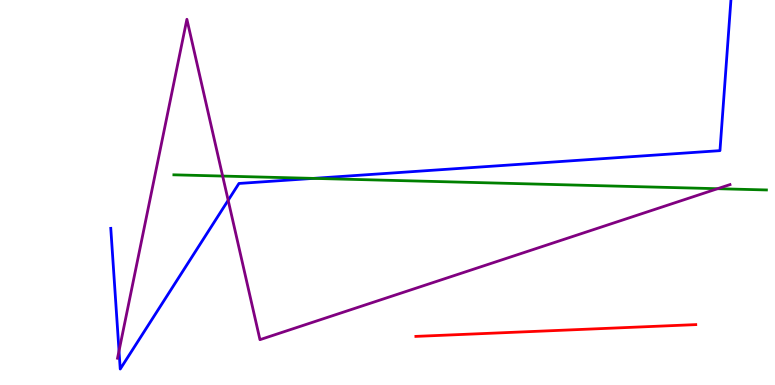[{'lines': ['blue', 'red'], 'intersections': []}, {'lines': ['green', 'red'], 'intersections': []}, {'lines': ['purple', 'red'], 'intersections': []}, {'lines': ['blue', 'green'], 'intersections': [{'x': 4.04, 'y': 5.37}]}, {'lines': ['blue', 'purple'], 'intersections': [{'x': 1.54, 'y': 0.886}, {'x': 2.94, 'y': 4.8}]}, {'lines': ['green', 'purple'], 'intersections': [{'x': 2.87, 'y': 5.43}, {'x': 9.26, 'y': 5.1}]}]